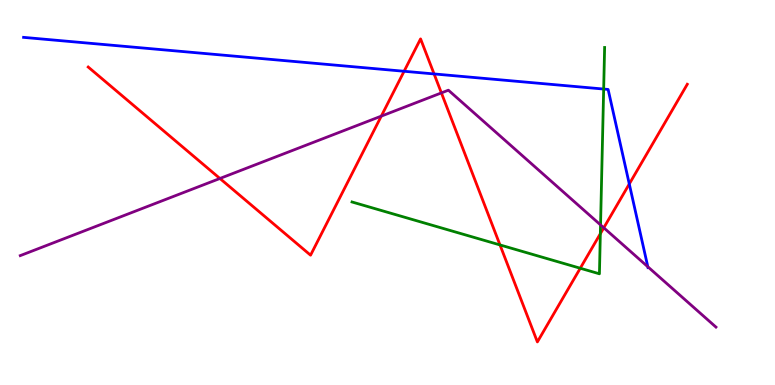[{'lines': ['blue', 'red'], 'intersections': [{'x': 5.21, 'y': 8.15}, {'x': 5.6, 'y': 8.08}, {'x': 8.12, 'y': 5.22}]}, {'lines': ['green', 'red'], 'intersections': [{'x': 6.45, 'y': 3.64}, {'x': 7.49, 'y': 3.03}, {'x': 7.75, 'y': 3.93}]}, {'lines': ['purple', 'red'], 'intersections': [{'x': 2.84, 'y': 5.36}, {'x': 4.92, 'y': 6.98}, {'x': 5.7, 'y': 7.59}, {'x': 7.79, 'y': 4.08}]}, {'lines': ['blue', 'green'], 'intersections': [{'x': 7.79, 'y': 7.69}]}, {'lines': ['blue', 'purple'], 'intersections': [{'x': 8.36, 'y': 3.07}]}, {'lines': ['green', 'purple'], 'intersections': [{'x': 7.75, 'y': 4.16}]}]